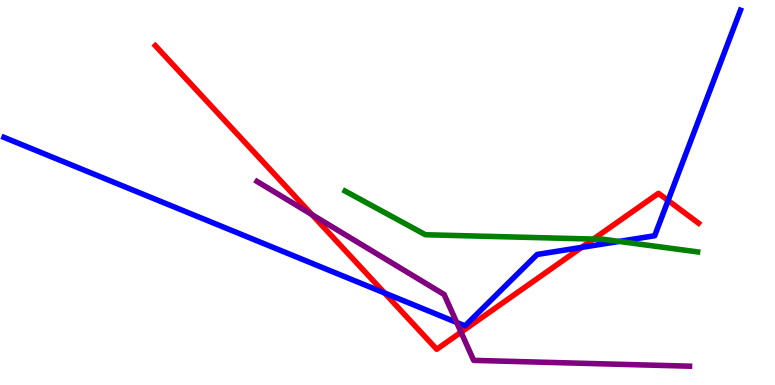[{'lines': ['blue', 'red'], 'intersections': [{'x': 4.96, 'y': 2.39}, {'x': 7.51, 'y': 3.57}, {'x': 8.62, 'y': 4.79}]}, {'lines': ['green', 'red'], 'intersections': [{'x': 7.66, 'y': 3.79}]}, {'lines': ['purple', 'red'], 'intersections': [{'x': 4.02, 'y': 4.43}, {'x': 5.95, 'y': 1.37}]}, {'lines': ['blue', 'green'], 'intersections': [{'x': 7.99, 'y': 3.73}]}, {'lines': ['blue', 'purple'], 'intersections': [{'x': 5.89, 'y': 1.62}]}, {'lines': ['green', 'purple'], 'intersections': []}]